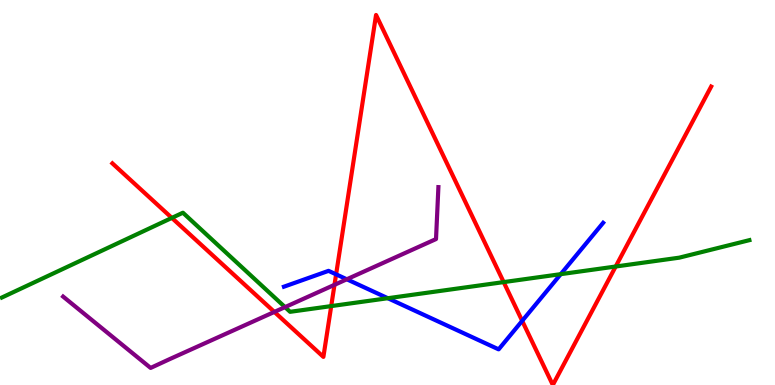[{'lines': ['blue', 'red'], 'intersections': [{'x': 4.34, 'y': 2.87}, {'x': 6.74, 'y': 1.67}]}, {'lines': ['green', 'red'], 'intersections': [{'x': 2.22, 'y': 4.34}, {'x': 4.27, 'y': 2.05}, {'x': 6.5, 'y': 2.67}, {'x': 7.94, 'y': 3.08}]}, {'lines': ['purple', 'red'], 'intersections': [{'x': 3.54, 'y': 1.9}, {'x': 4.32, 'y': 2.6}]}, {'lines': ['blue', 'green'], 'intersections': [{'x': 5.0, 'y': 2.25}, {'x': 7.24, 'y': 2.88}]}, {'lines': ['blue', 'purple'], 'intersections': [{'x': 4.47, 'y': 2.75}]}, {'lines': ['green', 'purple'], 'intersections': [{'x': 3.68, 'y': 2.02}]}]